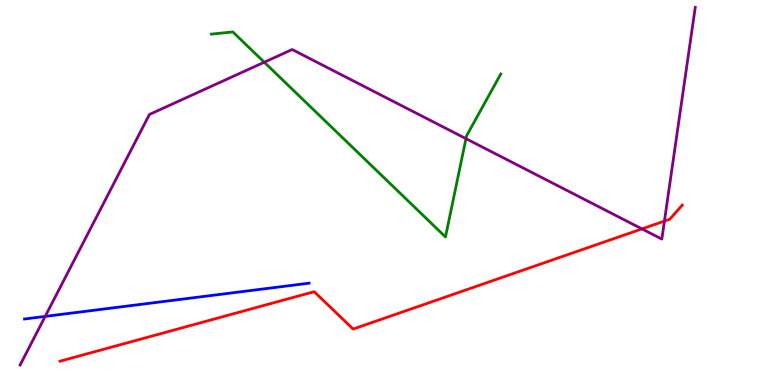[{'lines': ['blue', 'red'], 'intersections': []}, {'lines': ['green', 'red'], 'intersections': []}, {'lines': ['purple', 'red'], 'intersections': [{'x': 8.28, 'y': 4.05}, {'x': 8.57, 'y': 4.26}]}, {'lines': ['blue', 'green'], 'intersections': []}, {'lines': ['blue', 'purple'], 'intersections': [{'x': 0.583, 'y': 1.78}]}, {'lines': ['green', 'purple'], 'intersections': [{'x': 3.41, 'y': 8.38}, {'x': 6.01, 'y': 6.4}]}]